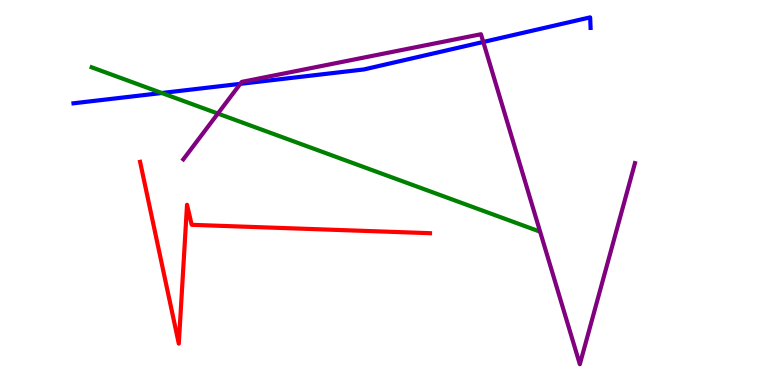[{'lines': ['blue', 'red'], 'intersections': []}, {'lines': ['green', 'red'], 'intersections': []}, {'lines': ['purple', 'red'], 'intersections': []}, {'lines': ['blue', 'green'], 'intersections': [{'x': 2.09, 'y': 7.58}]}, {'lines': ['blue', 'purple'], 'intersections': [{'x': 3.1, 'y': 7.82}, {'x': 6.24, 'y': 8.91}]}, {'lines': ['green', 'purple'], 'intersections': [{'x': 2.81, 'y': 7.05}]}]